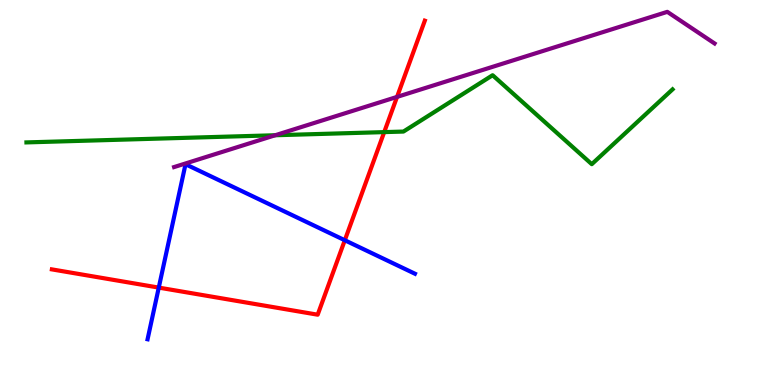[{'lines': ['blue', 'red'], 'intersections': [{'x': 2.05, 'y': 2.53}, {'x': 4.45, 'y': 3.76}]}, {'lines': ['green', 'red'], 'intersections': [{'x': 4.96, 'y': 6.57}]}, {'lines': ['purple', 'red'], 'intersections': [{'x': 5.12, 'y': 7.48}]}, {'lines': ['blue', 'green'], 'intersections': []}, {'lines': ['blue', 'purple'], 'intersections': []}, {'lines': ['green', 'purple'], 'intersections': [{'x': 3.55, 'y': 6.49}]}]